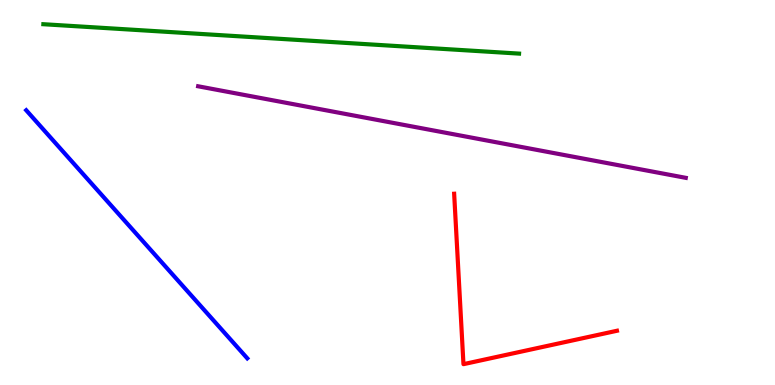[{'lines': ['blue', 'red'], 'intersections': []}, {'lines': ['green', 'red'], 'intersections': []}, {'lines': ['purple', 'red'], 'intersections': []}, {'lines': ['blue', 'green'], 'intersections': []}, {'lines': ['blue', 'purple'], 'intersections': []}, {'lines': ['green', 'purple'], 'intersections': []}]